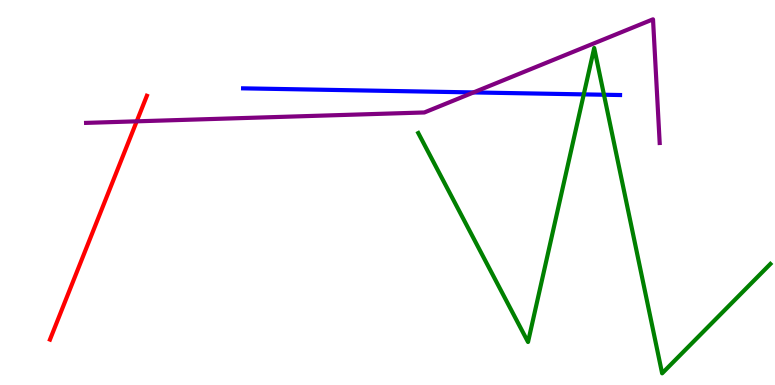[{'lines': ['blue', 'red'], 'intersections': []}, {'lines': ['green', 'red'], 'intersections': []}, {'lines': ['purple', 'red'], 'intersections': [{'x': 1.76, 'y': 6.85}]}, {'lines': ['blue', 'green'], 'intersections': [{'x': 7.53, 'y': 7.55}, {'x': 7.79, 'y': 7.54}]}, {'lines': ['blue', 'purple'], 'intersections': [{'x': 6.11, 'y': 7.6}]}, {'lines': ['green', 'purple'], 'intersections': []}]